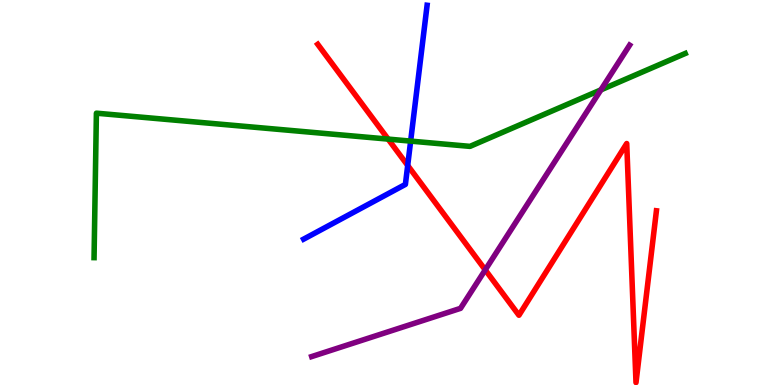[{'lines': ['blue', 'red'], 'intersections': [{'x': 5.26, 'y': 5.7}]}, {'lines': ['green', 'red'], 'intersections': [{'x': 5.01, 'y': 6.39}]}, {'lines': ['purple', 'red'], 'intersections': [{'x': 6.26, 'y': 2.99}]}, {'lines': ['blue', 'green'], 'intersections': [{'x': 5.3, 'y': 6.33}]}, {'lines': ['blue', 'purple'], 'intersections': []}, {'lines': ['green', 'purple'], 'intersections': [{'x': 7.75, 'y': 7.67}]}]